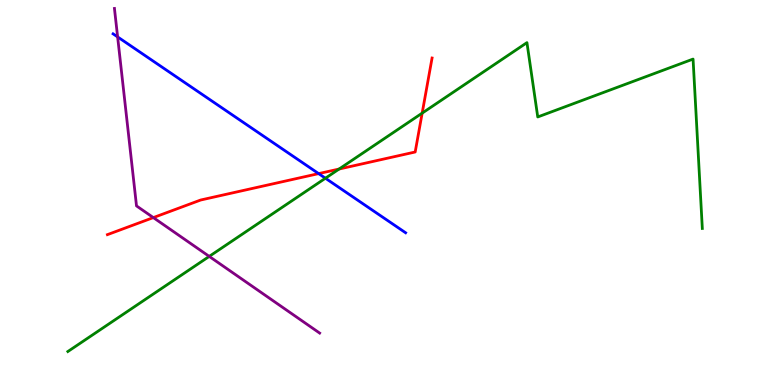[{'lines': ['blue', 'red'], 'intersections': [{'x': 4.11, 'y': 5.49}]}, {'lines': ['green', 'red'], 'intersections': [{'x': 4.38, 'y': 5.61}, {'x': 5.45, 'y': 7.06}]}, {'lines': ['purple', 'red'], 'intersections': [{'x': 1.98, 'y': 4.35}]}, {'lines': ['blue', 'green'], 'intersections': [{'x': 4.2, 'y': 5.37}]}, {'lines': ['blue', 'purple'], 'intersections': [{'x': 1.52, 'y': 9.04}]}, {'lines': ['green', 'purple'], 'intersections': [{'x': 2.7, 'y': 3.34}]}]